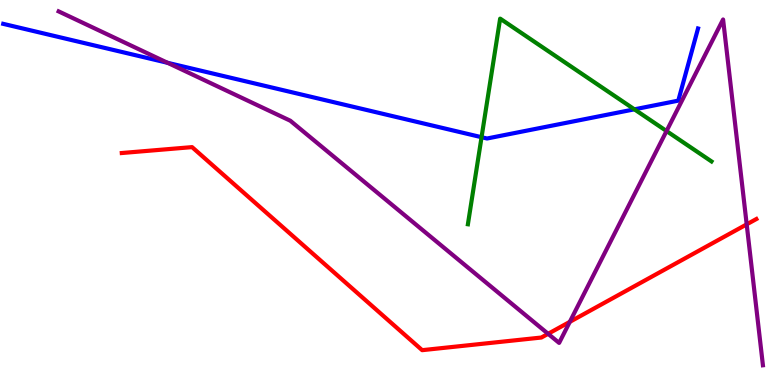[{'lines': ['blue', 'red'], 'intersections': []}, {'lines': ['green', 'red'], 'intersections': []}, {'lines': ['purple', 'red'], 'intersections': [{'x': 7.07, 'y': 1.33}, {'x': 7.35, 'y': 1.64}, {'x': 9.63, 'y': 4.17}]}, {'lines': ['blue', 'green'], 'intersections': [{'x': 6.21, 'y': 6.44}, {'x': 8.19, 'y': 7.16}]}, {'lines': ['blue', 'purple'], 'intersections': [{'x': 2.16, 'y': 8.37}]}, {'lines': ['green', 'purple'], 'intersections': [{'x': 8.6, 'y': 6.6}]}]